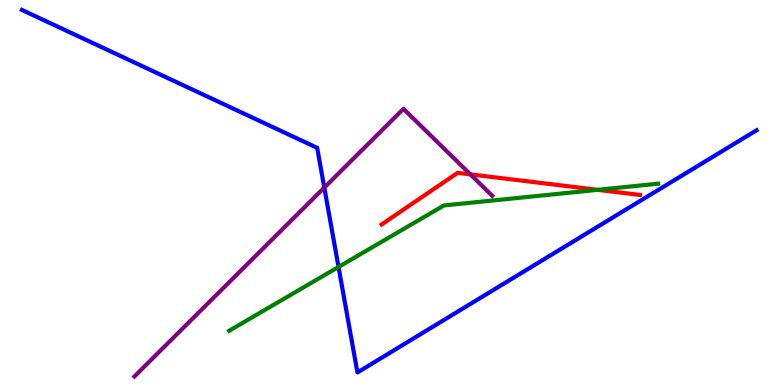[{'lines': ['blue', 'red'], 'intersections': []}, {'lines': ['green', 'red'], 'intersections': [{'x': 7.71, 'y': 5.07}]}, {'lines': ['purple', 'red'], 'intersections': [{'x': 6.07, 'y': 5.47}]}, {'lines': ['blue', 'green'], 'intersections': [{'x': 4.37, 'y': 3.07}]}, {'lines': ['blue', 'purple'], 'intersections': [{'x': 4.18, 'y': 5.13}]}, {'lines': ['green', 'purple'], 'intersections': []}]